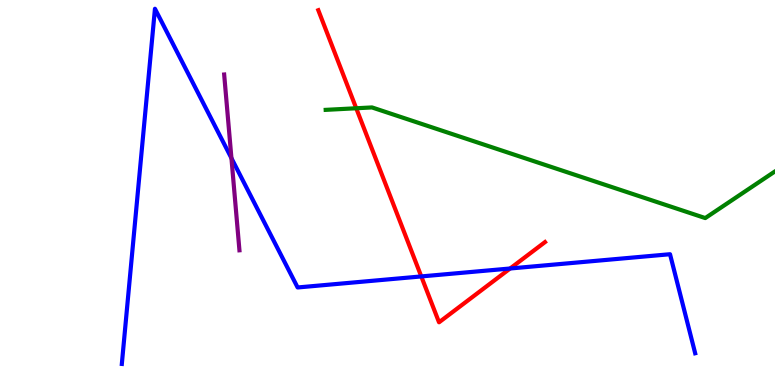[{'lines': ['blue', 'red'], 'intersections': [{'x': 5.44, 'y': 2.82}, {'x': 6.58, 'y': 3.03}]}, {'lines': ['green', 'red'], 'intersections': [{'x': 4.6, 'y': 7.19}]}, {'lines': ['purple', 'red'], 'intersections': []}, {'lines': ['blue', 'green'], 'intersections': []}, {'lines': ['blue', 'purple'], 'intersections': [{'x': 2.99, 'y': 5.89}]}, {'lines': ['green', 'purple'], 'intersections': []}]